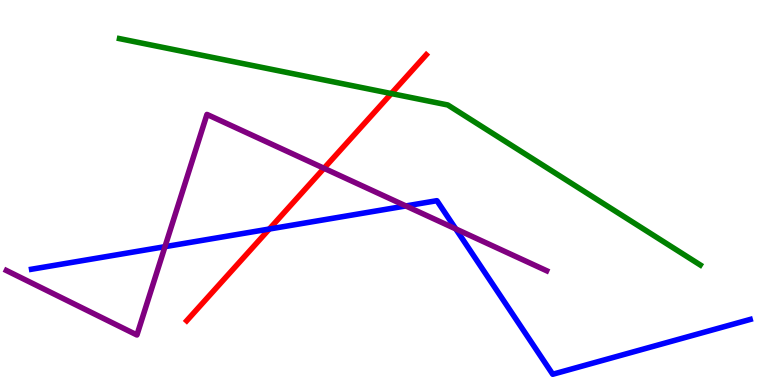[{'lines': ['blue', 'red'], 'intersections': [{'x': 3.47, 'y': 4.05}]}, {'lines': ['green', 'red'], 'intersections': [{'x': 5.05, 'y': 7.57}]}, {'lines': ['purple', 'red'], 'intersections': [{'x': 4.18, 'y': 5.63}]}, {'lines': ['blue', 'green'], 'intersections': []}, {'lines': ['blue', 'purple'], 'intersections': [{'x': 2.13, 'y': 3.59}, {'x': 5.24, 'y': 4.65}, {'x': 5.88, 'y': 4.05}]}, {'lines': ['green', 'purple'], 'intersections': []}]